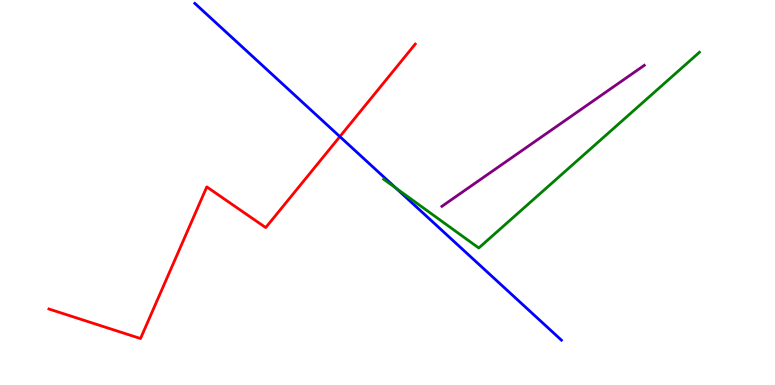[{'lines': ['blue', 'red'], 'intersections': [{'x': 4.39, 'y': 6.45}]}, {'lines': ['green', 'red'], 'intersections': []}, {'lines': ['purple', 'red'], 'intersections': []}, {'lines': ['blue', 'green'], 'intersections': [{'x': 5.11, 'y': 5.12}]}, {'lines': ['blue', 'purple'], 'intersections': []}, {'lines': ['green', 'purple'], 'intersections': []}]